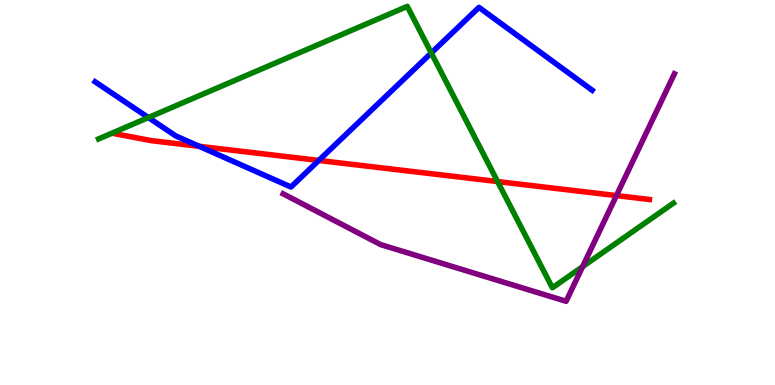[{'lines': ['blue', 'red'], 'intersections': [{'x': 2.57, 'y': 6.2}, {'x': 4.11, 'y': 5.83}]}, {'lines': ['green', 'red'], 'intersections': [{'x': 6.42, 'y': 5.28}]}, {'lines': ['purple', 'red'], 'intersections': [{'x': 7.95, 'y': 4.92}]}, {'lines': ['blue', 'green'], 'intersections': [{'x': 1.91, 'y': 6.95}, {'x': 5.57, 'y': 8.62}]}, {'lines': ['blue', 'purple'], 'intersections': []}, {'lines': ['green', 'purple'], 'intersections': [{'x': 7.52, 'y': 3.07}]}]